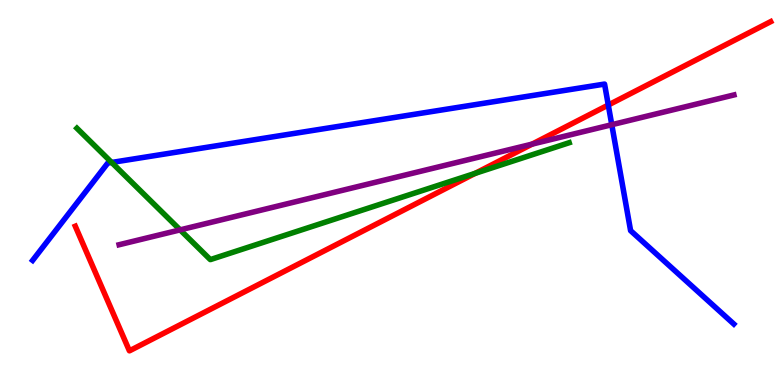[{'lines': ['blue', 'red'], 'intersections': [{'x': 7.85, 'y': 7.27}]}, {'lines': ['green', 'red'], 'intersections': [{'x': 6.13, 'y': 5.5}]}, {'lines': ['purple', 'red'], 'intersections': [{'x': 6.87, 'y': 6.26}]}, {'lines': ['blue', 'green'], 'intersections': [{'x': 1.44, 'y': 5.78}]}, {'lines': ['blue', 'purple'], 'intersections': [{'x': 7.89, 'y': 6.76}]}, {'lines': ['green', 'purple'], 'intersections': [{'x': 2.32, 'y': 4.03}]}]